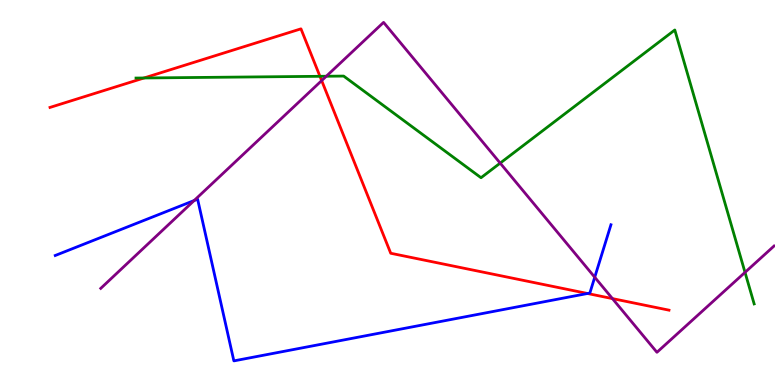[{'lines': ['blue', 'red'], 'intersections': [{'x': 7.58, 'y': 2.38}]}, {'lines': ['green', 'red'], 'intersections': [{'x': 1.86, 'y': 7.97}, {'x': 4.13, 'y': 8.02}]}, {'lines': ['purple', 'red'], 'intersections': [{'x': 4.15, 'y': 7.91}, {'x': 7.9, 'y': 2.24}]}, {'lines': ['blue', 'green'], 'intersections': []}, {'lines': ['blue', 'purple'], 'intersections': [{'x': 2.51, 'y': 4.79}, {'x': 7.67, 'y': 2.8}]}, {'lines': ['green', 'purple'], 'intersections': [{'x': 4.21, 'y': 8.02}, {'x': 6.45, 'y': 5.76}, {'x': 9.61, 'y': 2.93}]}]